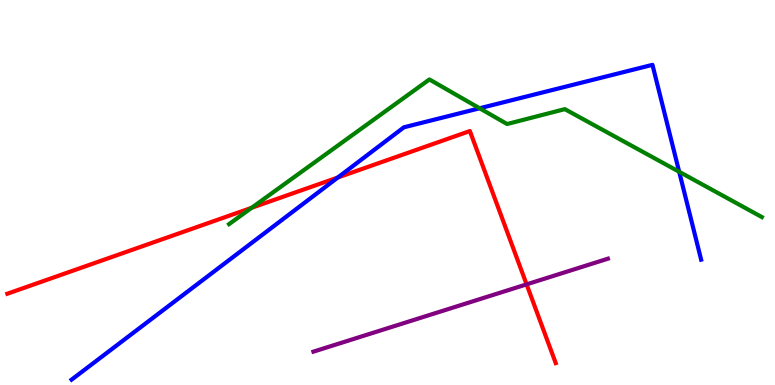[{'lines': ['blue', 'red'], 'intersections': [{'x': 4.36, 'y': 5.39}]}, {'lines': ['green', 'red'], 'intersections': [{'x': 3.25, 'y': 4.6}]}, {'lines': ['purple', 'red'], 'intersections': [{'x': 6.79, 'y': 2.61}]}, {'lines': ['blue', 'green'], 'intersections': [{'x': 6.19, 'y': 7.19}, {'x': 8.76, 'y': 5.54}]}, {'lines': ['blue', 'purple'], 'intersections': []}, {'lines': ['green', 'purple'], 'intersections': []}]